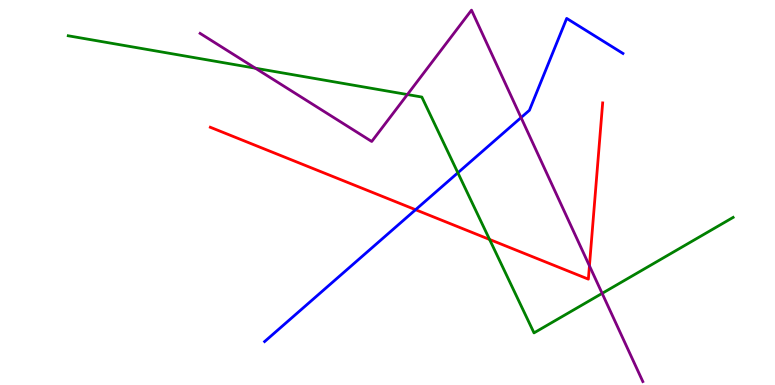[{'lines': ['blue', 'red'], 'intersections': [{'x': 5.36, 'y': 4.55}]}, {'lines': ['green', 'red'], 'intersections': [{'x': 6.32, 'y': 3.78}]}, {'lines': ['purple', 'red'], 'intersections': [{'x': 7.61, 'y': 3.1}]}, {'lines': ['blue', 'green'], 'intersections': [{'x': 5.91, 'y': 5.51}]}, {'lines': ['blue', 'purple'], 'intersections': [{'x': 6.72, 'y': 6.95}]}, {'lines': ['green', 'purple'], 'intersections': [{'x': 3.3, 'y': 8.23}, {'x': 5.26, 'y': 7.54}, {'x': 7.77, 'y': 2.38}]}]